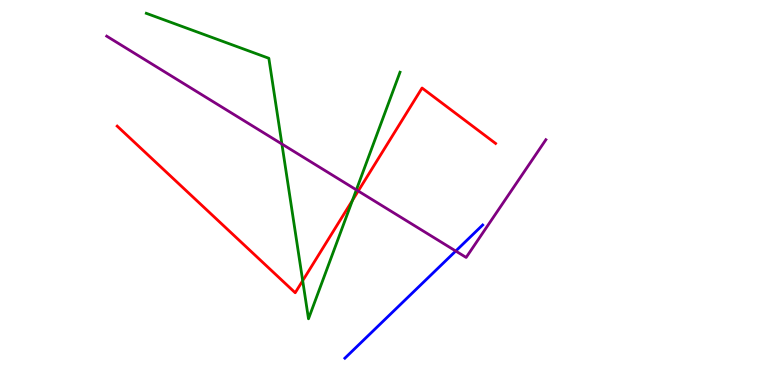[{'lines': ['blue', 'red'], 'intersections': []}, {'lines': ['green', 'red'], 'intersections': [{'x': 3.91, 'y': 2.71}, {'x': 4.55, 'y': 4.8}]}, {'lines': ['purple', 'red'], 'intersections': [{'x': 4.62, 'y': 5.04}]}, {'lines': ['blue', 'green'], 'intersections': []}, {'lines': ['blue', 'purple'], 'intersections': [{'x': 5.88, 'y': 3.48}]}, {'lines': ['green', 'purple'], 'intersections': [{'x': 3.64, 'y': 6.26}, {'x': 4.6, 'y': 5.07}]}]